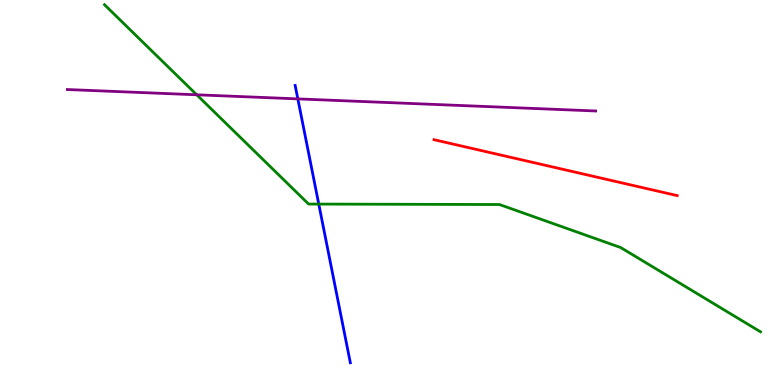[{'lines': ['blue', 'red'], 'intersections': []}, {'lines': ['green', 'red'], 'intersections': []}, {'lines': ['purple', 'red'], 'intersections': []}, {'lines': ['blue', 'green'], 'intersections': [{'x': 4.11, 'y': 4.7}]}, {'lines': ['blue', 'purple'], 'intersections': [{'x': 3.84, 'y': 7.43}]}, {'lines': ['green', 'purple'], 'intersections': [{'x': 2.54, 'y': 7.54}]}]